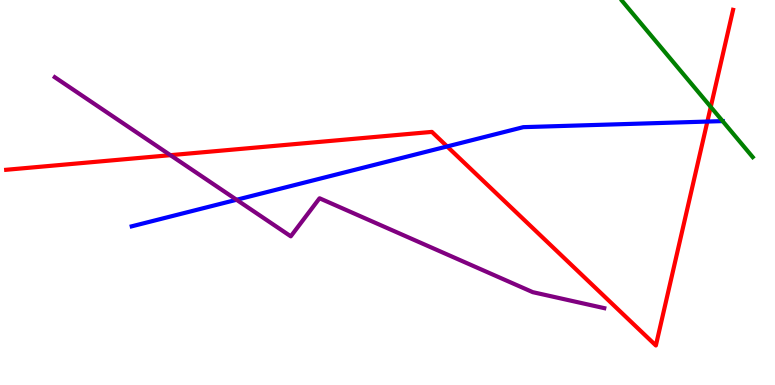[{'lines': ['blue', 'red'], 'intersections': [{'x': 5.77, 'y': 6.2}, {'x': 9.13, 'y': 6.84}]}, {'lines': ['green', 'red'], 'intersections': [{'x': 9.17, 'y': 7.22}]}, {'lines': ['purple', 'red'], 'intersections': [{'x': 2.2, 'y': 5.97}]}, {'lines': ['blue', 'green'], 'intersections': [{'x': 9.32, 'y': 6.85}]}, {'lines': ['blue', 'purple'], 'intersections': [{'x': 3.05, 'y': 4.81}]}, {'lines': ['green', 'purple'], 'intersections': []}]